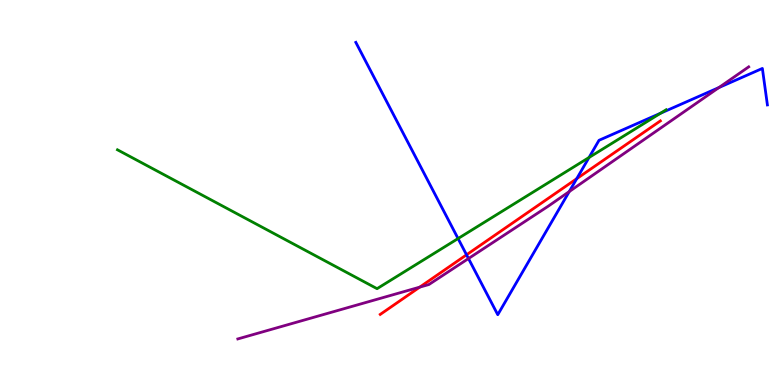[{'lines': ['blue', 'red'], 'intersections': [{'x': 6.02, 'y': 3.38}, {'x': 7.44, 'y': 5.36}]}, {'lines': ['green', 'red'], 'intersections': []}, {'lines': ['purple', 'red'], 'intersections': [{'x': 5.42, 'y': 2.54}]}, {'lines': ['blue', 'green'], 'intersections': [{'x': 5.91, 'y': 3.8}, {'x': 7.6, 'y': 5.91}, {'x': 8.52, 'y': 7.06}]}, {'lines': ['blue', 'purple'], 'intersections': [{'x': 6.05, 'y': 3.28}, {'x': 7.35, 'y': 5.02}, {'x': 9.28, 'y': 7.73}]}, {'lines': ['green', 'purple'], 'intersections': []}]